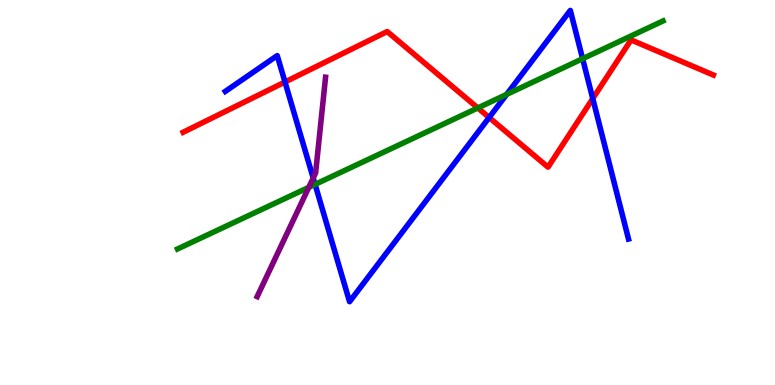[{'lines': ['blue', 'red'], 'intersections': [{'x': 3.68, 'y': 7.87}, {'x': 6.31, 'y': 6.95}, {'x': 7.65, 'y': 7.44}]}, {'lines': ['green', 'red'], 'intersections': [{'x': 6.17, 'y': 7.2}]}, {'lines': ['purple', 'red'], 'intersections': []}, {'lines': ['blue', 'green'], 'intersections': [{'x': 4.07, 'y': 5.21}, {'x': 6.54, 'y': 7.55}, {'x': 7.52, 'y': 8.47}]}, {'lines': ['blue', 'purple'], 'intersections': [{'x': 4.04, 'y': 5.38}]}, {'lines': ['green', 'purple'], 'intersections': [{'x': 3.98, 'y': 5.13}]}]